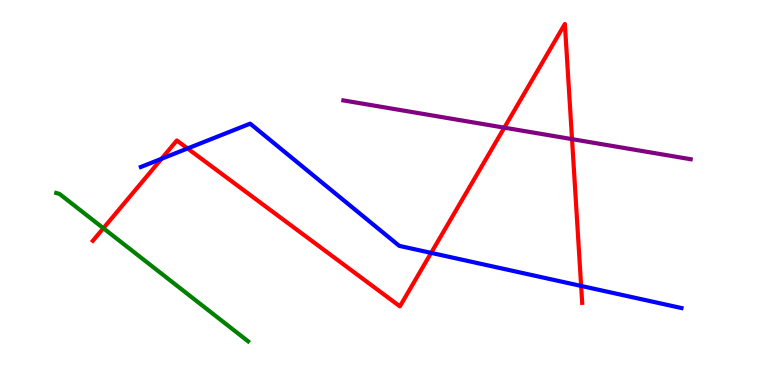[{'lines': ['blue', 'red'], 'intersections': [{'x': 2.08, 'y': 5.88}, {'x': 2.42, 'y': 6.14}, {'x': 5.56, 'y': 3.43}, {'x': 7.5, 'y': 2.57}]}, {'lines': ['green', 'red'], 'intersections': [{'x': 1.33, 'y': 4.07}]}, {'lines': ['purple', 'red'], 'intersections': [{'x': 6.51, 'y': 6.68}, {'x': 7.38, 'y': 6.39}]}, {'lines': ['blue', 'green'], 'intersections': []}, {'lines': ['blue', 'purple'], 'intersections': []}, {'lines': ['green', 'purple'], 'intersections': []}]